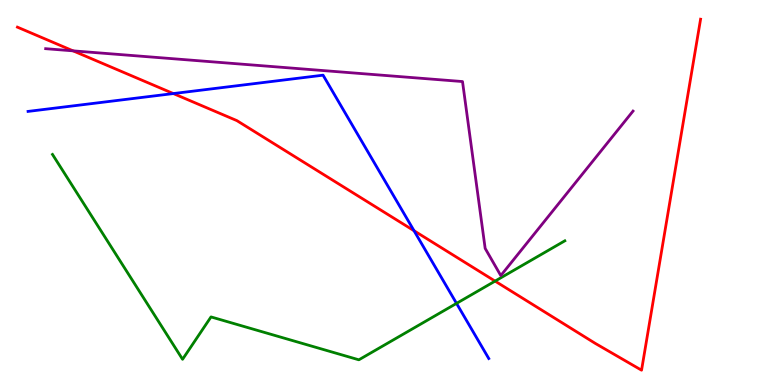[{'lines': ['blue', 'red'], 'intersections': [{'x': 2.24, 'y': 7.57}, {'x': 5.34, 'y': 4.01}]}, {'lines': ['green', 'red'], 'intersections': [{'x': 6.39, 'y': 2.7}]}, {'lines': ['purple', 'red'], 'intersections': [{'x': 0.943, 'y': 8.68}]}, {'lines': ['blue', 'green'], 'intersections': [{'x': 5.89, 'y': 2.12}]}, {'lines': ['blue', 'purple'], 'intersections': []}, {'lines': ['green', 'purple'], 'intersections': []}]